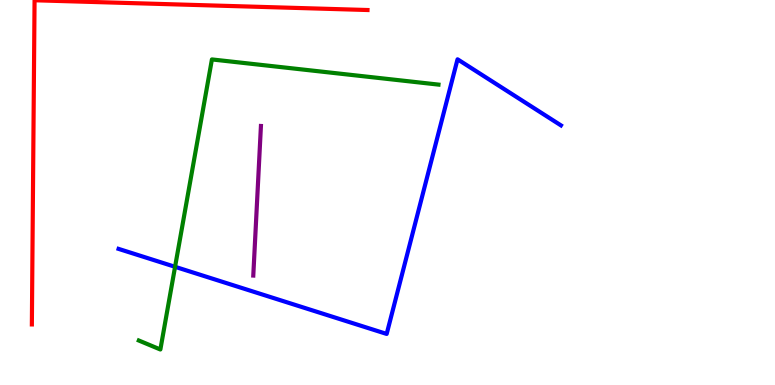[{'lines': ['blue', 'red'], 'intersections': []}, {'lines': ['green', 'red'], 'intersections': []}, {'lines': ['purple', 'red'], 'intersections': []}, {'lines': ['blue', 'green'], 'intersections': [{'x': 2.26, 'y': 3.07}]}, {'lines': ['blue', 'purple'], 'intersections': []}, {'lines': ['green', 'purple'], 'intersections': []}]